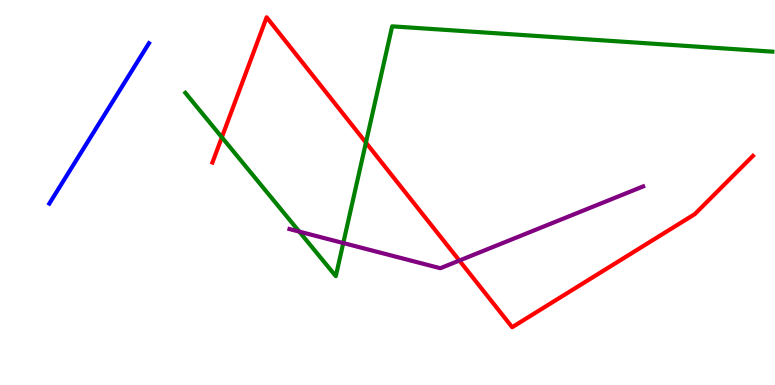[{'lines': ['blue', 'red'], 'intersections': []}, {'lines': ['green', 'red'], 'intersections': [{'x': 2.86, 'y': 6.43}, {'x': 4.72, 'y': 6.3}]}, {'lines': ['purple', 'red'], 'intersections': [{'x': 5.93, 'y': 3.23}]}, {'lines': ['blue', 'green'], 'intersections': []}, {'lines': ['blue', 'purple'], 'intersections': []}, {'lines': ['green', 'purple'], 'intersections': [{'x': 3.86, 'y': 3.98}, {'x': 4.43, 'y': 3.69}]}]